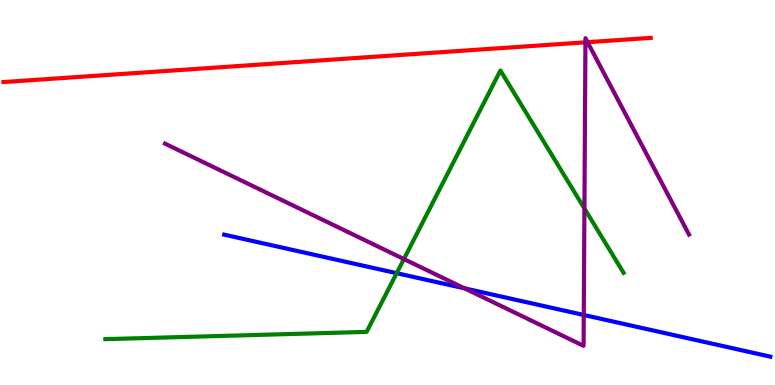[{'lines': ['blue', 'red'], 'intersections': []}, {'lines': ['green', 'red'], 'intersections': []}, {'lines': ['purple', 'red'], 'intersections': [{'x': 7.55, 'y': 8.9}, {'x': 7.58, 'y': 8.9}]}, {'lines': ['blue', 'green'], 'intersections': [{'x': 5.12, 'y': 2.9}]}, {'lines': ['blue', 'purple'], 'intersections': [{'x': 5.99, 'y': 2.51}, {'x': 7.53, 'y': 1.82}]}, {'lines': ['green', 'purple'], 'intersections': [{'x': 5.21, 'y': 3.27}, {'x': 7.54, 'y': 4.58}]}]